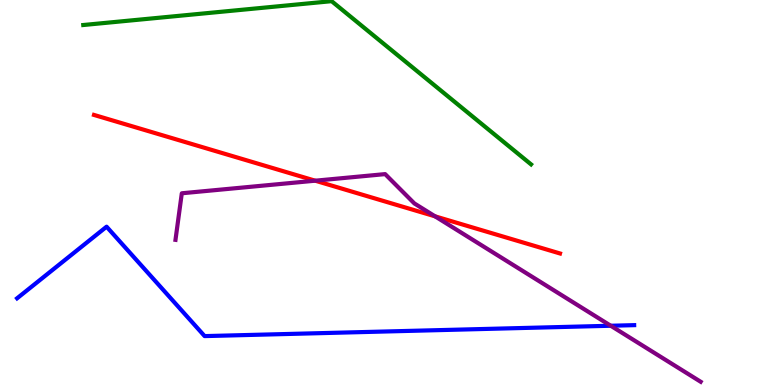[{'lines': ['blue', 'red'], 'intersections': []}, {'lines': ['green', 'red'], 'intersections': []}, {'lines': ['purple', 'red'], 'intersections': [{'x': 4.07, 'y': 5.31}, {'x': 5.61, 'y': 4.38}]}, {'lines': ['blue', 'green'], 'intersections': []}, {'lines': ['blue', 'purple'], 'intersections': [{'x': 7.88, 'y': 1.54}]}, {'lines': ['green', 'purple'], 'intersections': []}]